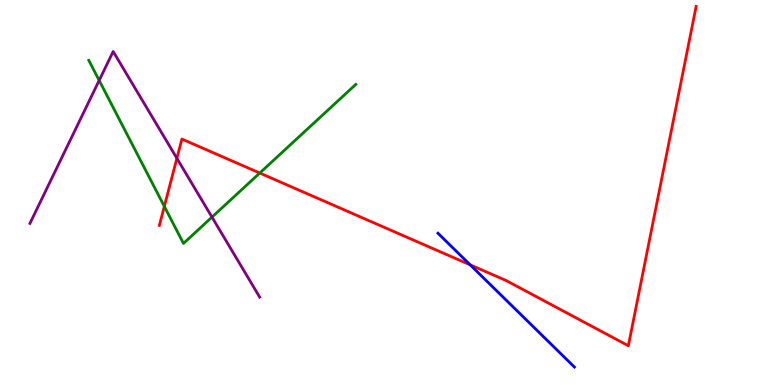[{'lines': ['blue', 'red'], 'intersections': [{'x': 6.07, 'y': 3.12}]}, {'lines': ['green', 'red'], 'intersections': [{'x': 2.12, 'y': 4.64}, {'x': 3.35, 'y': 5.51}]}, {'lines': ['purple', 'red'], 'intersections': [{'x': 2.28, 'y': 5.89}]}, {'lines': ['blue', 'green'], 'intersections': []}, {'lines': ['blue', 'purple'], 'intersections': []}, {'lines': ['green', 'purple'], 'intersections': [{'x': 1.28, 'y': 7.91}, {'x': 2.74, 'y': 4.36}]}]